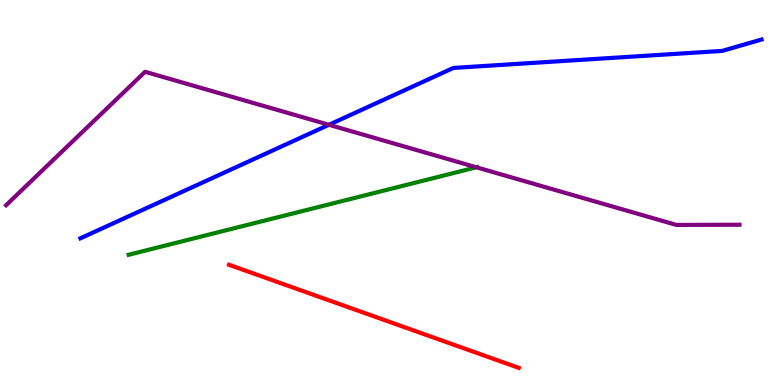[{'lines': ['blue', 'red'], 'intersections': []}, {'lines': ['green', 'red'], 'intersections': []}, {'lines': ['purple', 'red'], 'intersections': []}, {'lines': ['blue', 'green'], 'intersections': []}, {'lines': ['blue', 'purple'], 'intersections': [{'x': 4.24, 'y': 6.76}]}, {'lines': ['green', 'purple'], 'intersections': [{'x': 6.15, 'y': 5.65}]}]